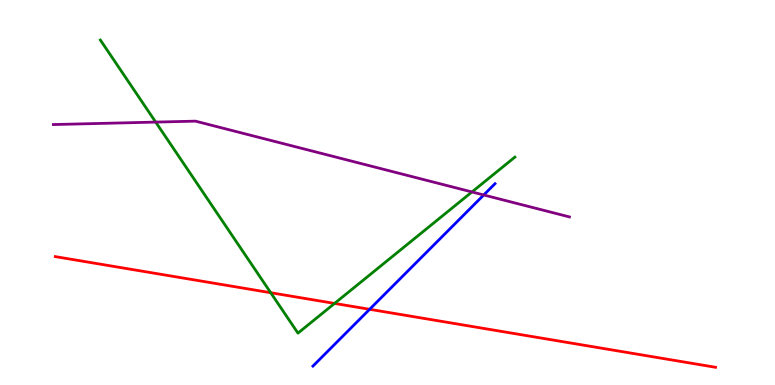[{'lines': ['blue', 'red'], 'intersections': [{'x': 4.77, 'y': 1.97}]}, {'lines': ['green', 'red'], 'intersections': [{'x': 3.49, 'y': 2.4}, {'x': 4.32, 'y': 2.12}]}, {'lines': ['purple', 'red'], 'intersections': []}, {'lines': ['blue', 'green'], 'intersections': []}, {'lines': ['blue', 'purple'], 'intersections': [{'x': 6.24, 'y': 4.94}]}, {'lines': ['green', 'purple'], 'intersections': [{'x': 2.01, 'y': 6.83}, {'x': 6.09, 'y': 5.01}]}]